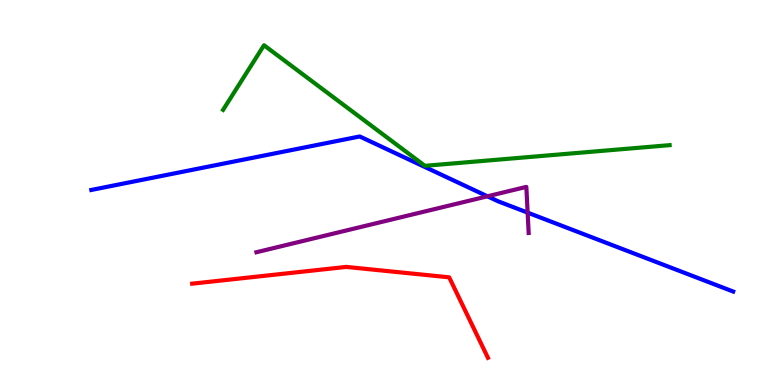[{'lines': ['blue', 'red'], 'intersections': []}, {'lines': ['green', 'red'], 'intersections': []}, {'lines': ['purple', 'red'], 'intersections': []}, {'lines': ['blue', 'green'], 'intersections': []}, {'lines': ['blue', 'purple'], 'intersections': [{'x': 6.29, 'y': 4.9}, {'x': 6.81, 'y': 4.48}]}, {'lines': ['green', 'purple'], 'intersections': []}]